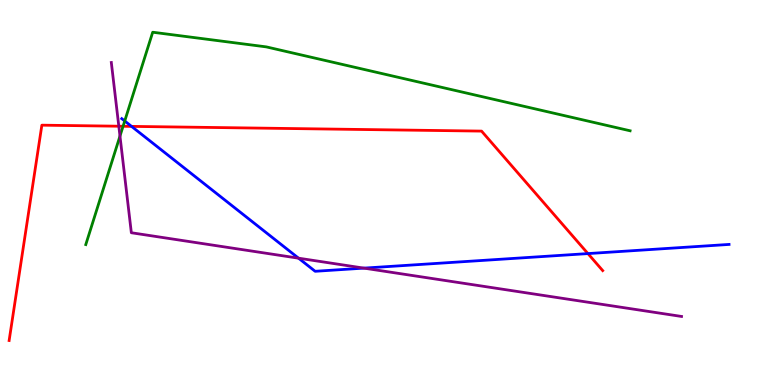[{'lines': ['blue', 'red'], 'intersections': [{'x': 1.7, 'y': 6.72}, {'x': 7.59, 'y': 3.41}]}, {'lines': ['green', 'red'], 'intersections': [{'x': 1.59, 'y': 6.72}]}, {'lines': ['purple', 'red'], 'intersections': [{'x': 1.53, 'y': 6.72}]}, {'lines': ['blue', 'green'], 'intersections': [{'x': 1.61, 'y': 6.86}]}, {'lines': ['blue', 'purple'], 'intersections': [{'x': 3.85, 'y': 3.29}, {'x': 4.7, 'y': 3.04}]}, {'lines': ['green', 'purple'], 'intersections': [{'x': 1.55, 'y': 6.47}]}]